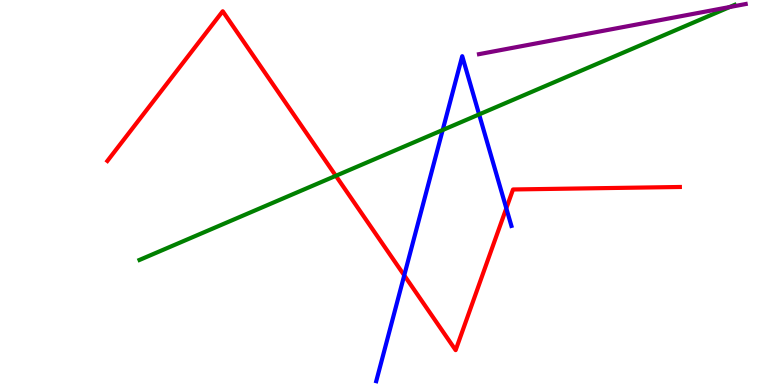[{'lines': ['blue', 'red'], 'intersections': [{'x': 5.22, 'y': 2.85}, {'x': 6.53, 'y': 4.59}]}, {'lines': ['green', 'red'], 'intersections': [{'x': 4.33, 'y': 5.43}]}, {'lines': ['purple', 'red'], 'intersections': []}, {'lines': ['blue', 'green'], 'intersections': [{'x': 5.71, 'y': 6.62}, {'x': 6.18, 'y': 7.03}]}, {'lines': ['blue', 'purple'], 'intersections': []}, {'lines': ['green', 'purple'], 'intersections': [{'x': 9.42, 'y': 9.82}]}]